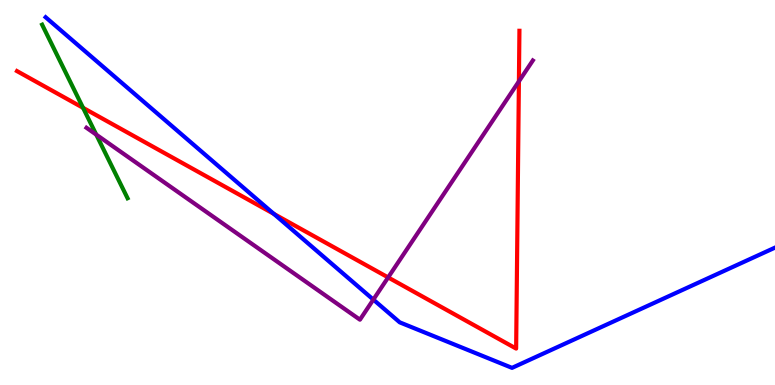[{'lines': ['blue', 'red'], 'intersections': [{'x': 3.53, 'y': 4.44}]}, {'lines': ['green', 'red'], 'intersections': [{'x': 1.07, 'y': 7.2}]}, {'lines': ['purple', 'red'], 'intersections': [{'x': 5.01, 'y': 2.79}, {'x': 6.7, 'y': 7.89}]}, {'lines': ['blue', 'green'], 'intersections': []}, {'lines': ['blue', 'purple'], 'intersections': [{'x': 4.82, 'y': 2.22}]}, {'lines': ['green', 'purple'], 'intersections': [{'x': 1.24, 'y': 6.5}]}]